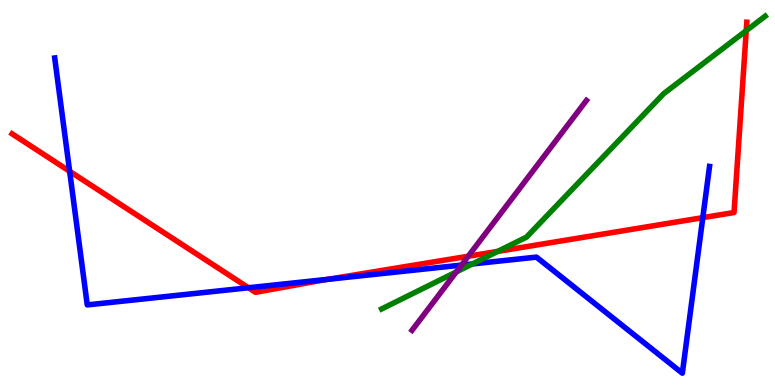[{'lines': ['blue', 'red'], 'intersections': [{'x': 0.899, 'y': 5.55}, {'x': 3.21, 'y': 2.53}, {'x': 4.23, 'y': 2.75}, {'x': 9.07, 'y': 4.35}]}, {'lines': ['green', 'red'], 'intersections': [{'x': 6.42, 'y': 3.47}, {'x': 9.63, 'y': 9.2}]}, {'lines': ['purple', 'red'], 'intersections': [{'x': 6.04, 'y': 3.34}]}, {'lines': ['blue', 'green'], 'intersections': [{'x': 6.1, 'y': 3.14}]}, {'lines': ['blue', 'purple'], 'intersections': [{'x': 5.95, 'y': 3.11}]}, {'lines': ['green', 'purple'], 'intersections': [{'x': 5.89, 'y': 2.94}]}]